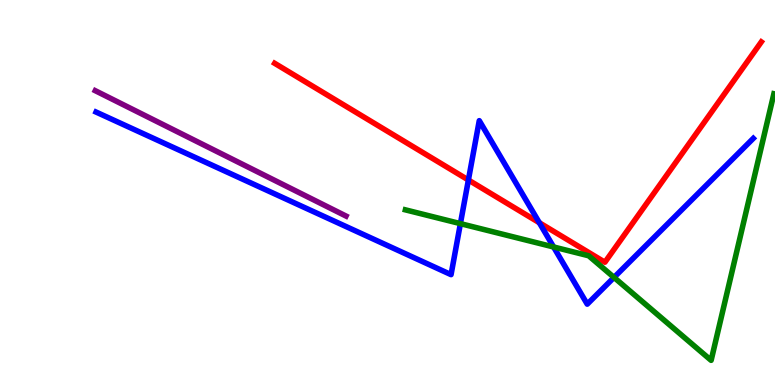[{'lines': ['blue', 'red'], 'intersections': [{'x': 6.04, 'y': 5.32}, {'x': 6.96, 'y': 4.22}]}, {'lines': ['green', 'red'], 'intersections': []}, {'lines': ['purple', 'red'], 'intersections': []}, {'lines': ['blue', 'green'], 'intersections': [{'x': 5.94, 'y': 4.19}, {'x': 7.14, 'y': 3.59}, {'x': 7.92, 'y': 2.79}]}, {'lines': ['blue', 'purple'], 'intersections': []}, {'lines': ['green', 'purple'], 'intersections': []}]